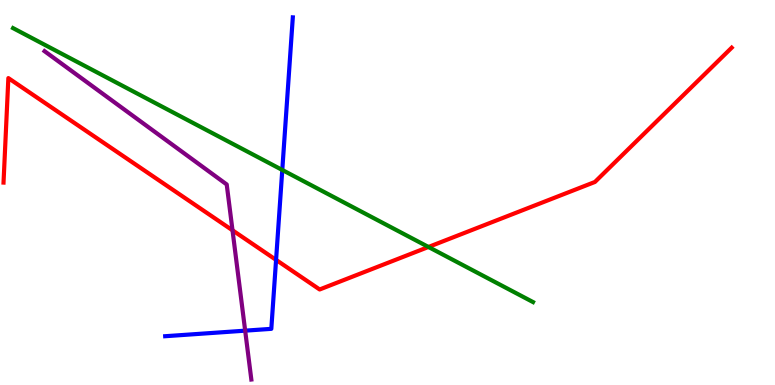[{'lines': ['blue', 'red'], 'intersections': [{'x': 3.56, 'y': 3.25}]}, {'lines': ['green', 'red'], 'intersections': [{'x': 5.53, 'y': 3.58}]}, {'lines': ['purple', 'red'], 'intersections': [{'x': 3.0, 'y': 4.02}]}, {'lines': ['blue', 'green'], 'intersections': [{'x': 3.64, 'y': 5.59}]}, {'lines': ['blue', 'purple'], 'intersections': [{'x': 3.16, 'y': 1.41}]}, {'lines': ['green', 'purple'], 'intersections': []}]